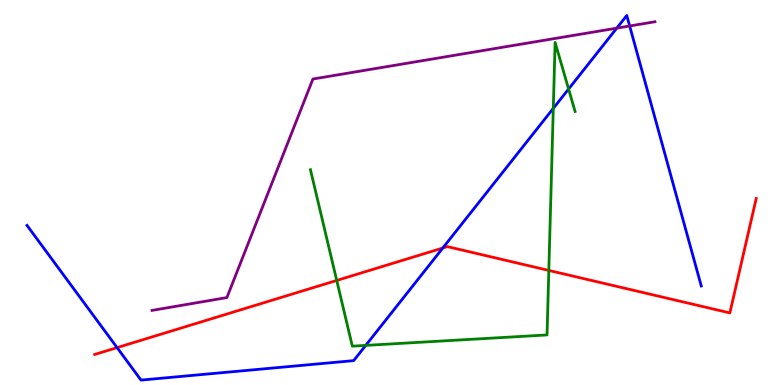[{'lines': ['blue', 'red'], 'intersections': [{'x': 1.51, 'y': 0.971}, {'x': 5.71, 'y': 3.56}]}, {'lines': ['green', 'red'], 'intersections': [{'x': 4.34, 'y': 2.72}, {'x': 7.08, 'y': 2.98}]}, {'lines': ['purple', 'red'], 'intersections': []}, {'lines': ['blue', 'green'], 'intersections': [{'x': 4.72, 'y': 1.03}, {'x': 7.14, 'y': 7.19}, {'x': 7.34, 'y': 7.69}]}, {'lines': ['blue', 'purple'], 'intersections': [{'x': 7.96, 'y': 9.27}, {'x': 8.12, 'y': 9.33}]}, {'lines': ['green', 'purple'], 'intersections': []}]